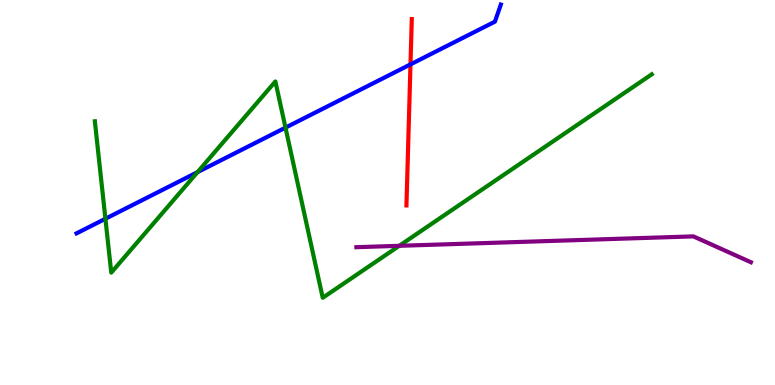[{'lines': ['blue', 'red'], 'intersections': [{'x': 5.3, 'y': 8.33}]}, {'lines': ['green', 'red'], 'intersections': []}, {'lines': ['purple', 'red'], 'intersections': []}, {'lines': ['blue', 'green'], 'intersections': [{'x': 1.36, 'y': 4.32}, {'x': 2.55, 'y': 5.53}, {'x': 3.68, 'y': 6.68}]}, {'lines': ['blue', 'purple'], 'intersections': []}, {'lines': ['green', 'purple'], 'intersections': [{'x': 5.15, 'y': 3.62}]}]